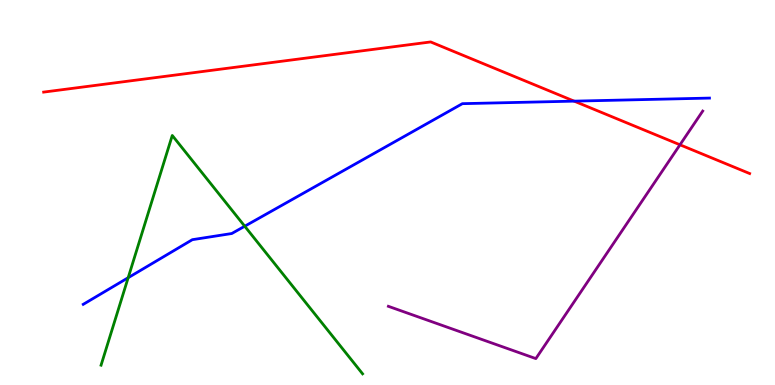[{'lines': ['blue', 'red'], 'intersections': [{'x': 7.41, 'y': 7.37}]}, {'lines': ['green', 'red'], 'intersections': []}, {'lines': ['purple', 'red'], 'intersections': [{'x': 8.77, 'y': 6.24}]}, {'lines': ['blue', 'green'], 'intersections': [{'x': 1.65, 'y': 2.79}, {'x': 3.16, 'y': 4.12}]}, {'lines': ['blue', 'purple'], 'intersections': []}, {'lines': ['green', 'purple'], 'intersections': []}]